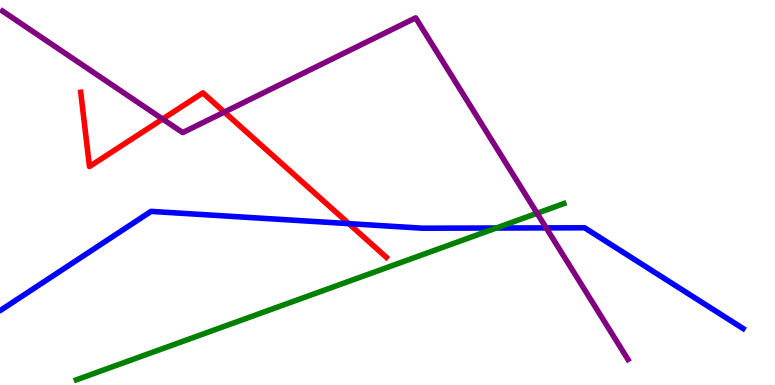[{'lines': ['blue', 'red'], 'intersections': [{'x': 4.5, 'y': 4.19}]}, {'lines': ['green', 'red'], 'intersections': []}, {'lines': ['purple', 'red'], 'intersections': [{'x': 2.1, 'y': 6.91}, {'x': 2.89, 'y': 7.09}]}, {'lines': ['blue', 'green'], 'intersections': [{'x': 6.4, 'y': 4.08}]}, {'lines': ['blue', 'purple'], 'intersections': [{'x': 7.05, 'y': 4.08}]}, {'lines': ['green', 'purple'], 'intersections': [{'x': 6.93, 'y': 4.46}]}]